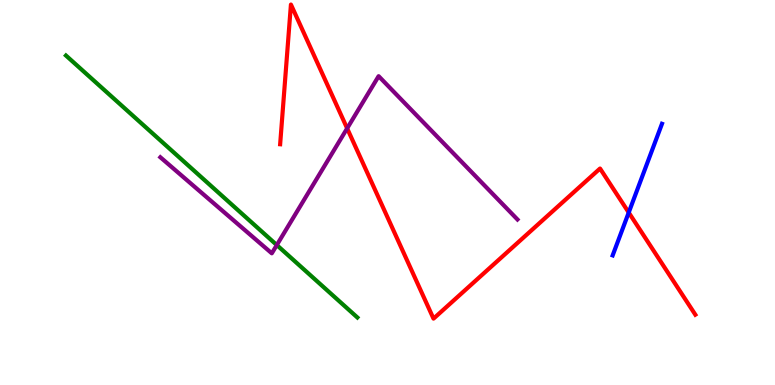[{'lines': ['blue', 'red'], 'intersections': [{'x': 8.11, 'y': 4.48}]}, {'lines': ['green', 'red'], 'intersections': []}, {'lines': ['purple', 'red'], 'intersections': [{'x': 4.48, 'y': 6.67}]}, {'lines': ['blue', 'green'], 'intersections': []}, {'lines': ['blue', 'purple'], 'intersections': []}, {'lines': ['green', 'purple'], 'intersections': [{'x': 3.57, 'y': 3.64}]}]